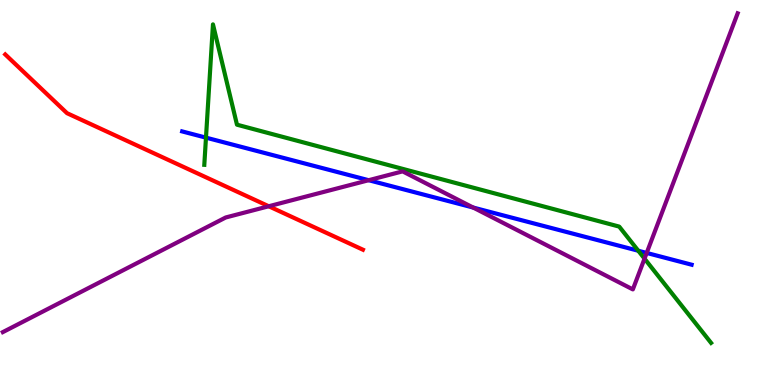[{'lines': ['blue', 'red'], 'intersections': []}, {'lines': ['green', 'red'], 'intersections': []}, {'lines': ['purple', 'red'], 'intersections': [{'x': 3.47, 'y': 4.64}]}, {'lines': ['blue', 'green'], 'intersections': [{'x': 2.66, 'y': 6.42}, {'x': 8.24, 'y': 3.49}]}, {'lines': ['blue', 'purple'], 'intersections': [{'x': 4.76, 'y': 5.32}, {'x': 6.11, 'y': 4.61}, {'x': 8.34, 'y': 3.43}]}, {'lines': ['green', 'purple'], 'intersections': [{'x': 8.32, 'y': 3.28}]}]